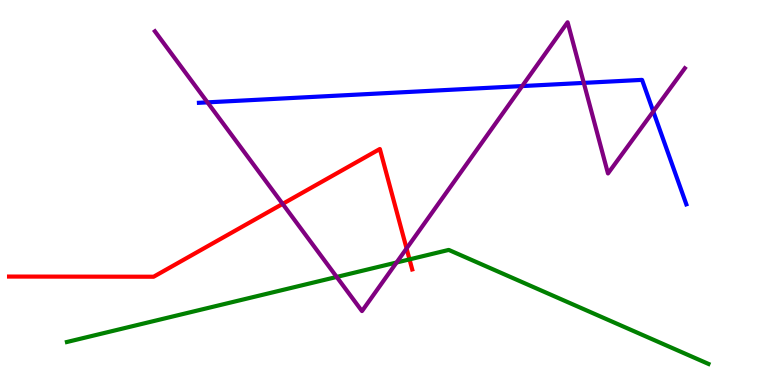[{'lines': ['blue', 'red'], 'intersections': []}, {'lines': ['green', 'red'], 'intersections': [{'x': 5.28, 'y': 3.26}]}, {'lines': ['purple', 'red'], 'intersections': [{'x': 3.65, 'y': 4.7}, {'x': 5.25, 'y': 3.55}]}, {'lines': ['blue', 'green'], 'intersections': []}, {'lines': ['blue', 'purple'], 'intersections': [{'x': 2.68, 'y': 7.34}, {'x': 6.74, 'y': 7.76}, {'x': 7.53, 'y': 7.85}, {'x': 8.43, 'y': 7.11}]}, {'lines': ['green', 'purple'], 'intersections': [{'x': 4.34, 'y': 2.81}, {'x': 5.12, 'y': 3.18}]}]